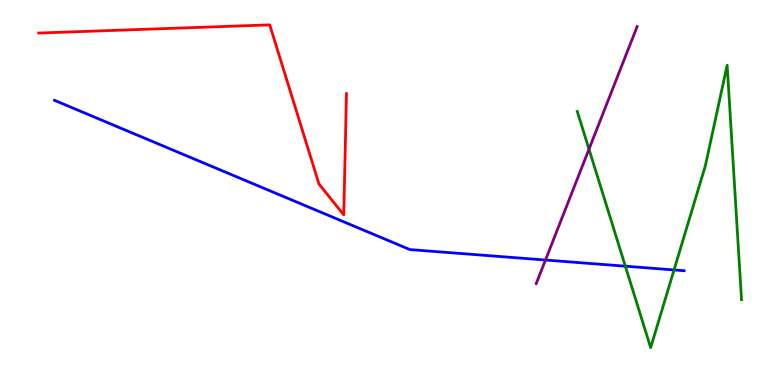[{'lines': ['blue', 'red'], 'intersections': []}, {'lines': ['green', 'red'], 'intersections': []}, {'lines': ['purple', 'red'], 'intersections': []}, {'lines': ['blue', 'green'], 'intersections': [{'x': 8.07, 'y': 3.09}, {'x': 8.7, 'y': 2.99}]}, {'lines': ['blue', 'purple'], 'intersections': [{'x': 7.04, 'y': 3.25}]}, {'lines': ['green', 'purple'], 'intersections': [{'x': 7.6, 'y': 6.13}]}]